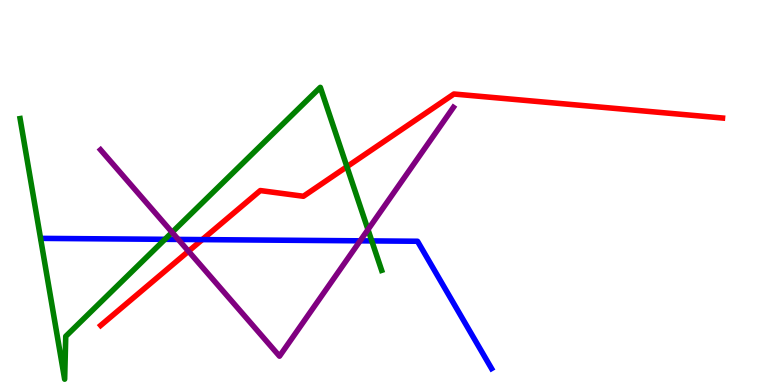[{'lines': ['blue', 'red'], 'intersections': [{'x': 2.61, 'y': 3.78}]}, {'lines': ['green', 'red'], 'intersections': [{'x': 4.48, 'y': 5.67}]}, {'lines': ['purple', 'red'], 'intersections': [{'x': 2.43, 'y': 3.47}]}, {'lines': ['blue', 'green'], 'intersections': [{'x': 2.13, 'y': 3.78}, {'x': 4.8, 'y': 3.74}]}, {'lines': ['blue', 'purple'], 'intersections': [{'x': 2.3, 'y': 3.78}, {'x': 4.65, 'y': 3.75}]}, {'lines': ['green', 'purple'], 'intersections': [{'x': 2.22, 'y': 3.97}, {'x': 4.75, 'y': 4.04}]}]